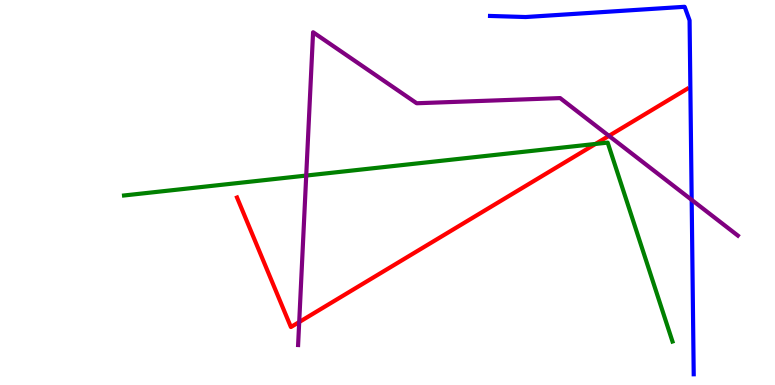[{'lines': ['blue', 'red'], 'intersections': []}, {'lines': ['green', 'red'], 'intersections': [{'x': 7.68, 'y': 6.26}]}, {'lines': ['purple', 'red'], 'intersections': [{'x': 3.86, 'y': 1.64}, {'x': 7.86, 'y': 6.47}]}, {'lines': ['blue', 'green'], 'intersections': []}, {'lines': ['blue', 'purple'], 'intersections': [{'x': 8.92, 'y': 4.81}]}, {'lines': ['green', 'purple'], 'intersections': [{'x': 3.95, 'y': 5.44}]}]